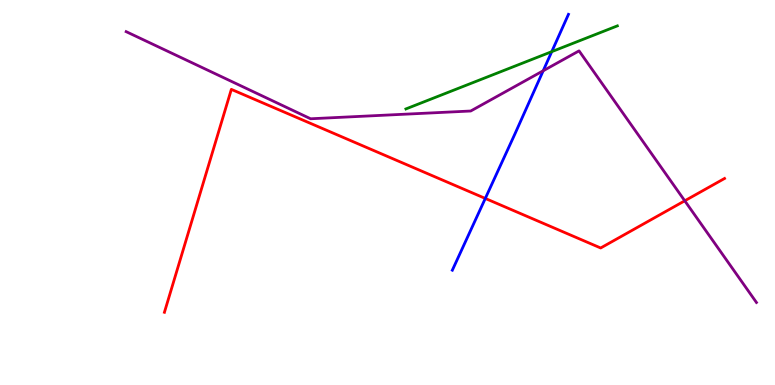[{'lines': ['blue', 'red'], 'intersections': [{'x': 6.26, 'y': 4.85}]}, {'lines': ['green', 'red'], 'intersections': []}, {'lines': ['purple', 'red'], 'intersections': [{'x': 8.84, 'y': 4.78}]}, {'lines': ['blue', 'green'], 'intersections': [{'x': 7.12, 'y': 8.66}]}, {'lines': ['blue', 'purple'], 'intersections': [{'x': 7.01, 'y': 8.16}]}, {'lines': ['green', 'purple'], 'intersections': []}]